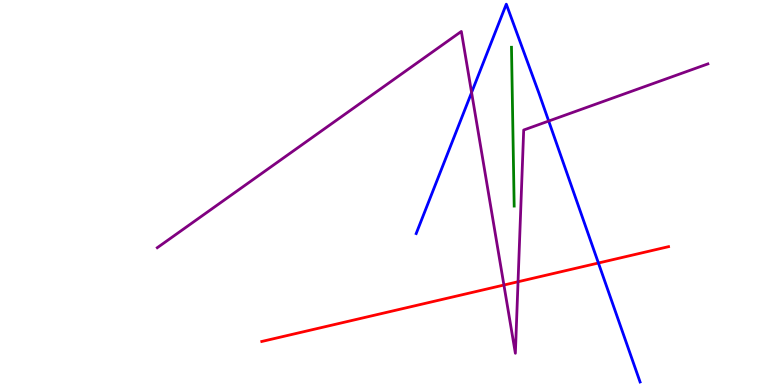[{'lines': ['blue', 'red'], 'intersections': [{'x': 7.72, 'y': 3.17}]}, {'lines': ['green', 'red'], 'intersections': []}, {'lines': ['purple', 'red'], 'intersections': [{'x': 6.5, 'y': 2.6}, {'x': 6.68, 'y': 2.68}]}, {'lines': ['blue', 'green'], 'intersections': []}, {'lines': ['blue', 'purple'], 'intersections': [{'x': 6.09, 'y': 7.6}, {'x': 7.08, 'y': 6.86}]}, {'lines': ['green', 'purple'], 'intersections': []}]